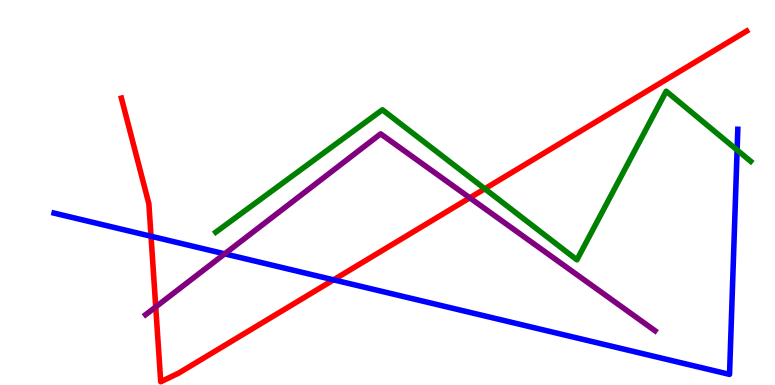[{'lines': ['blue', 'red'], 'intersections': [{'x': 1.95, 'y': 3.86}, {'x': 4.3, 'y': 2.73}]}, {'lines': ['green', 'red'], 'intersections': [{'x': 6.26, 'y': 5.1}]}, {'lines': ['purple', 'red'], 'intersections': [{'x': 2.01, 'y': 2.03}, {'x': 6.06, 'y': 4.86}]}, {'lines': ['blue', 'green'], 'intersections': [{'x': 9.51, 'y': 6.1}]}, {'lines': ['blue', 'purple'], 'intersections': [{'x': 2.9, 'y': 3.41}]}, {'lines': ['green', 'purple'], 'intersections': []}]